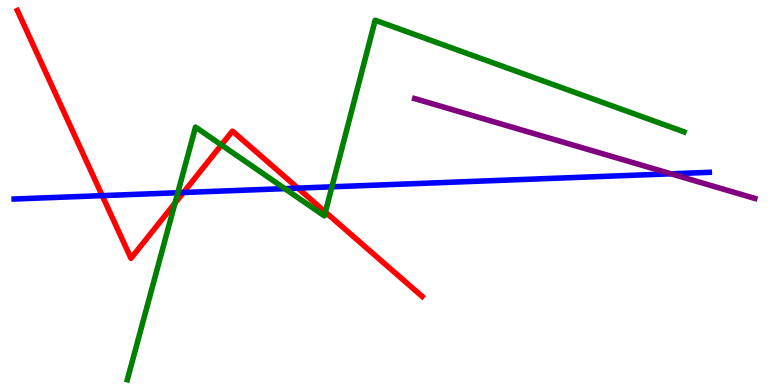[{'lines': ['blue', 'red'], 'intersections': [{'x': 1.32, 'y': 4.92}, {'x': 2.37, 'y': 5.0}, {'x': 3.84, 'y': 5.11}]}, {'lines': ['green', 'red'], 'intersections': [{'x': 2.26, 'y': 4.72}, {'x': 2.86, 'y': 6.24}, {'x': 4.2, 'y': 4.49}]}, {'lines': ['purple', 'red'], 'intersections': []}, {'lines': ['blue', 'green'], 'intersections': [{'x': 2.29, 'y': 4.99}, {'x': 3.68, 'y': 5.1}, {'x': 4.28, 'y': 5.15}]}, {'lines': ['blue', 'purple'], 'intersections': [{'x': 8.66, 'y': 5.49}]}, {'lines': ['green', 'purple'], 'intersections': []}]